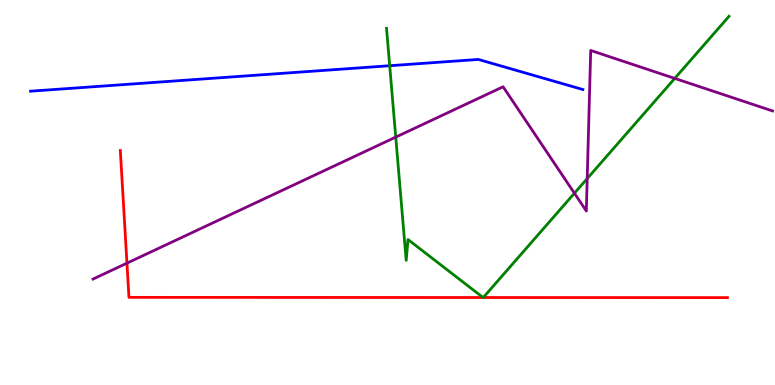[{'lines': ['blue', 'red'], 'intersections': []}, {'lines': ['green', 'red'], 'intersections': [{'x': 6.23, 'y': 2.27}, {'x': 6.24, 'y': 2.27}]}, {'lines': ['purple', 'red'], 'intersections': [{'x': 1.64, 'y': 3.16}]}, {'lines': ['blue', 'green'], 'intersections': [{'x': 5.03, 'y': 8.29}]}, {'lines': ['blue', 'purple'], 'intersections': []}, {'lines': ['green', 'purple'], 'intersections': [{'x': 5.11, 'y': 6.44}, {'x': 7.41, 'y': 4.98}, {'x': 7.58, 'y': 5.36}, {'x': 8.71, 'y': 7.96}]}]